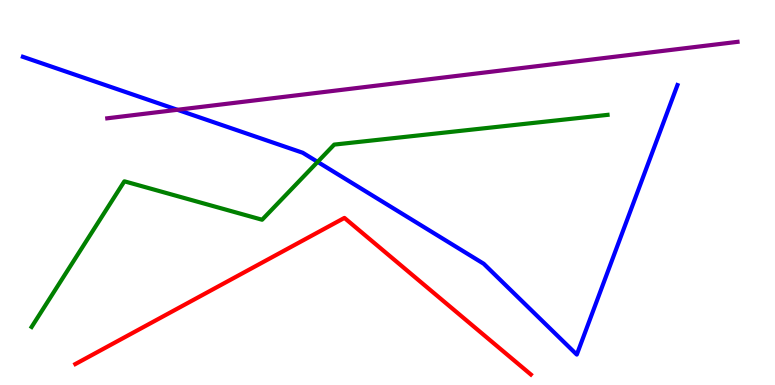[{'lines': ['blue', 'red'], 'intersections': []}, {'lines': ['green', 'red'], 'intersections': []}, {'lines': ['purple', 'red'], 'intersections': []}, {'lines': ['blue', 'green'], 'intersections': [{'x': 4.1, 'y': 5.79}]}, {'lines': ['blue', 'purple'], 'intersections': [{'x': 2.29, 'y': 7.15}]}, {'lines': ['green', 'purple'], 'intersections': []}]